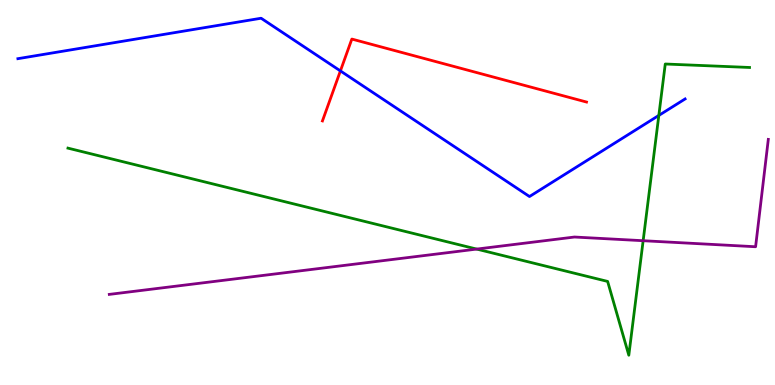[{'lines': ['blue', 'red'], 'intersections': [{'x': 4.39, 'y': 8.16}]}, {'lines': ['green', 'red'], 'intersections': []}, {'lines': ['purple', 'red'], 'intersections': []}, {'lines': ['blue', 'green'], 'intersections': [{'x': 8.5, 'y': 7.0}]}, {'lines': ['blue', 'purple'], 'intersections': []}, {'lines': ['green', 'purple'], 'intersections': [{'x': 6.15, 'y': 3.53}, {'x': 8.3, 'y': 3.75}]}]